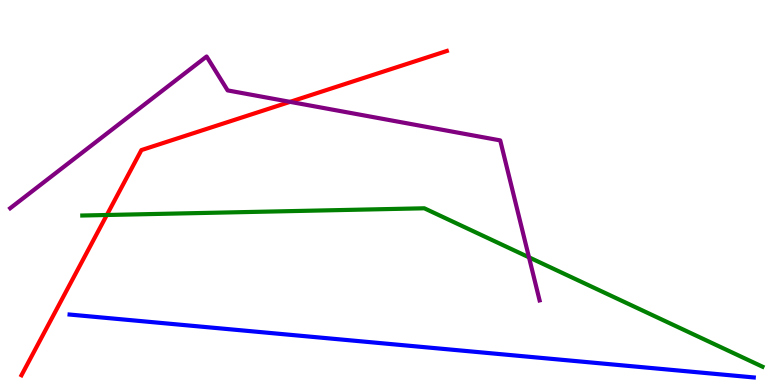[{'lines': ['blue', 'red'], 'intersections': []}, {'lines': ['green', 'red'], 'intersections': [{'x': 1.38, 'y': 4.42}]}, {'lines': ['purple', 'red'], 'intersections': [{'x': 3.74, 'y': 7.35}]}, {'lines': ['blue', 'green'], 'intersections': []}, {'lines': ['blue', 'purple'], 'intersections': []}, {'lines': ['green', 'purple'], 'intersections': [{'x': 6.83, 'y': 3.32}]}]